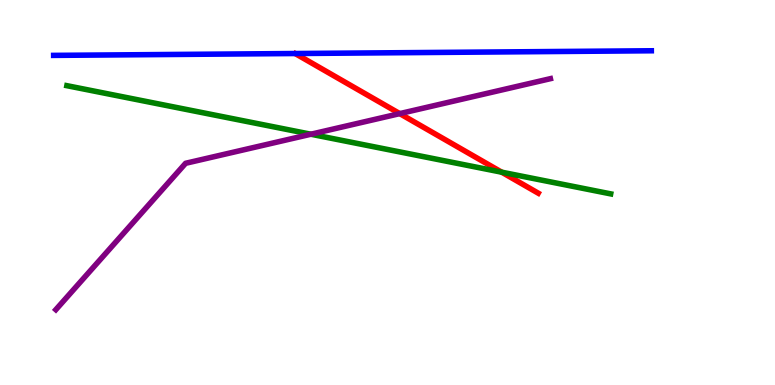[{'lines': ['blue', 'red'], 'intersections': []}, {'lines': ['green', 'red'], 'intersections': [{'x': 6.47, 'y': 5.53}]}, {'lines': ['purple', 'red'], 'intersections': [{'x': 5.16, 'y': 7.05}]}, {'lines': ['blue', 'green'], 'intersections': []}, {'lines': ['blue', 'purple'], 'intersections': []}, {'lines': ['green', 'purple'], 'intersections': [{'x': 4.01, 'y': 6.51}]}]